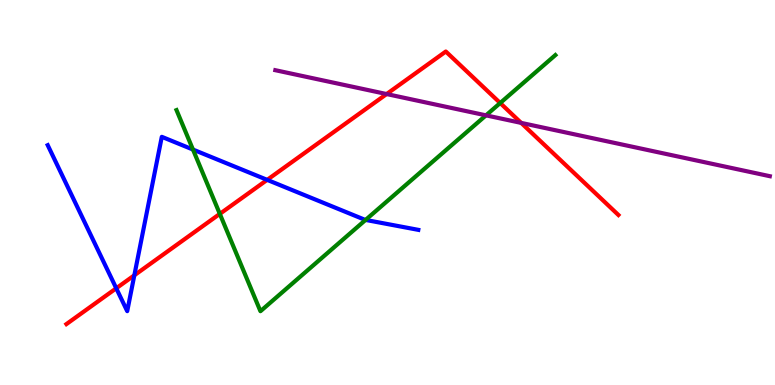[{'lines': ['blue', 'red'], 'intersections': [{'x': 1.5, 'y': 2.51}, {'x': 1.73, 'y': 2.85}, {'x': 3.45, 'y': 5.33}]}, {'lines': ['green', 'red'], 'intersections': [{'x': 2.84, 'y': 4.44}, {'x': 6.45, 'y': 7.32}]}, {'lines': ['purple', 'red'], 'intersections': [{'x': 4.99, 'y': 7.56}, {'x': 6.72, 'y': 6.81}]}, {'lines': ['blue', 'green'], 'intersections': [{'x': 2.49, 'y': 6.12}, {'x': 4.72, 'y': 4.29}]}, {'lines': ['blue', 'purple'], 'intersections': []}, {'lines': ['green', 'purple'], 'intersections': [{'x': 6.27, 'y': 7.0}]}]